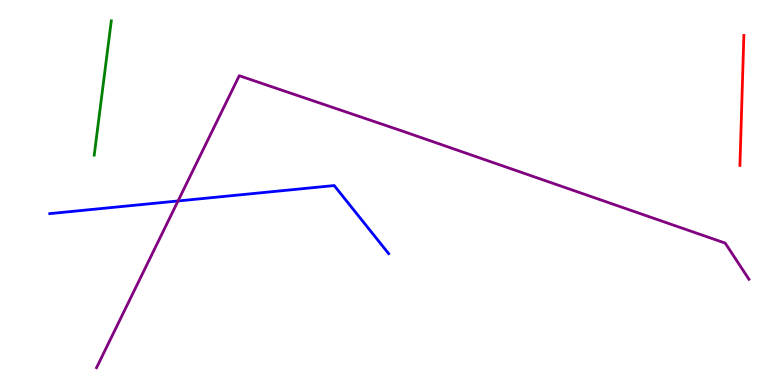[{'lines': ['blue', 'red'], 'intersections': []}, {'lines': ['green', 'red'], 'intersections': []}, {'lines': ['purple', 'red'], 'intersections': []}, {'lines': ['blue', 'green'], 'intersections': []}, {'lines': ['blue', 'purple'], 'intersections': [{'x': 2.3, 'y': 4.78}]}, {'lines': ['green', 'purple'], 'intersections': []}]